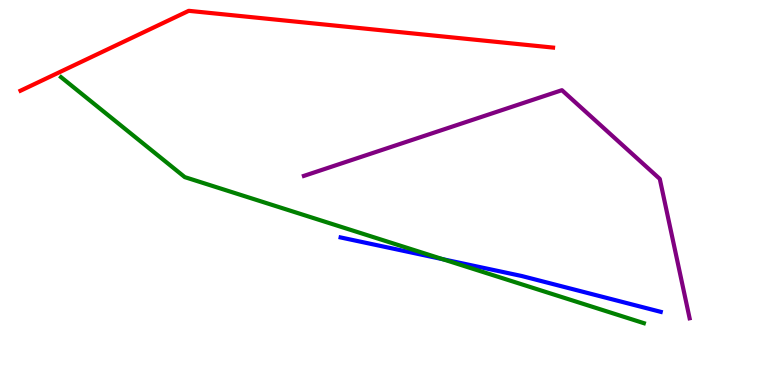[{'lines': ['blue', 'red'], 'intersections': []}, {'lines': ['green', 'red'], 'intersections': []}, {'lines': ['purple', 'red'], 'intersections': []}, {'lines': ['blue', 'green'], 'intersections': [{'x': 5.71, 'y': 3.27}]}, {'lines': ['blue', 'purple'], 'intersections': []}, {'lines': ['green', 'purple'], 'intersections': []}]